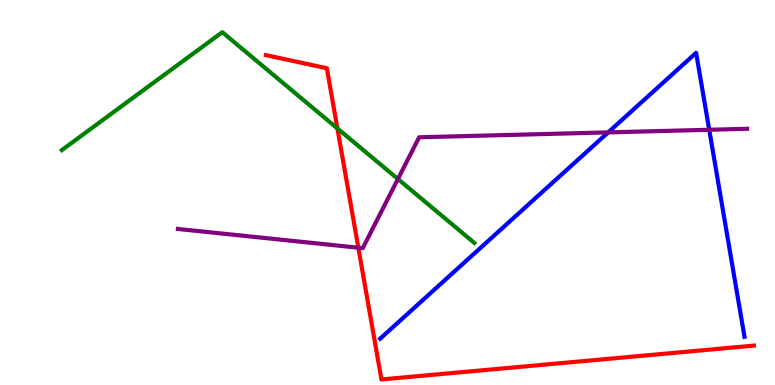[{'lines': ['blue', 'red'], 'intersections': []}, {'lines': ['green', 'red'], 'intersections': [{'x': 4.35, 'y': 6.66}]}, {'lines': ['purple', 'red'], 'intersections': [{'x': 4.62, 'y': 3.57}]}, {'lines': ['blue', 'green'], 'intersections': []}, {'lines': ['blue', 'purple'], 'intersections': [{'x': 7.85, 'y': 6.56}, {'x': 9.15, 'y': 6.63}]}, {'lines': ['green', 'purple'], 'intersections': [{'x': 5.13, 'y': 5.35}]}]